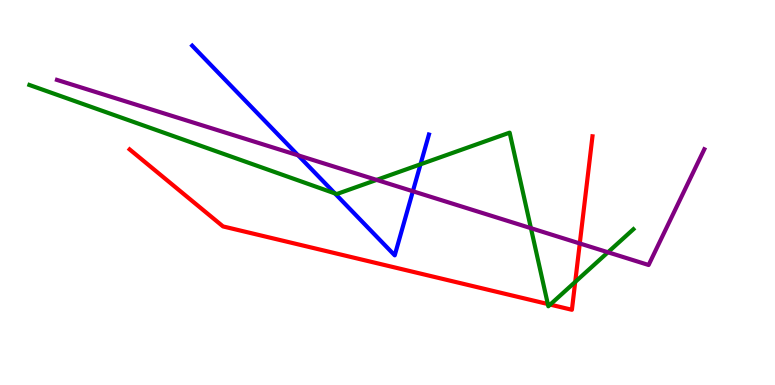[{'lines': ['blue', 'red'], 'intersections': []}, {'lines': ['green', 'red'], 'intersections': [{'x': 7.07, 'y': 2.1}, {'x': 7.1, 'y': 2.09}, {'x': 7.42, 'y': 2.68}]}, {'lines': ['purple', 'red'], 'intersections': [{'x': 7.48, 'y': 3.68}]}, {'lines': ['blue', 'green'], 'intersections': [{'x': 4.32, 'y': 4.98}, {'x': 5.43, 'y': 5.73}]}, {'lines': ['blue', 'purple'], 'intersections': [{'x': 3.85, 'y': 5.97}, {'x': 5.33, 'y': 5.03}]}, {'lines': ['green', 'purple'], 'intersections': [{'x': 4.86, 'y': 5.33}, {'x': 6.85, 'y': 4.07}, {'x': 7.84, 'y': 3.45}]}]